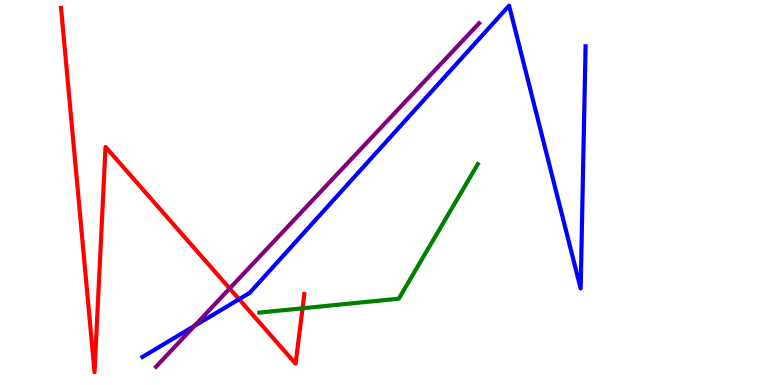[{'lines': ['blue', 'red'], 'intersections': [{'x': 3.09, 'y': 2.23}]}, {'lines': ['green', 'red'], 'intersections': [{'x': 3.9, 'y': 1.99}]}, {'lines': ['purple', 'red'], 'intersections': [{'x': 2.96, 'y': 2.51}]}, {'lines': ['blue', 'green'], 'intersections': []}, {'lines': ['blue', 'purple'], 'intersections': [{'x': 2.51, 'y': 1.54}]}, {'lines': ['green', 'purple'], 'intersections': []}]